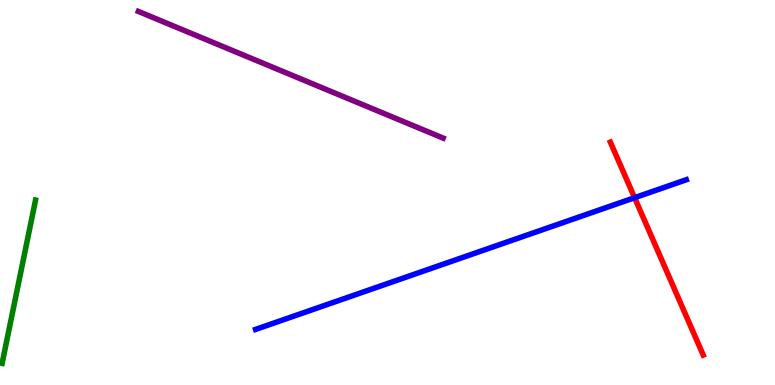[{'lines': ['blue', 'red'], 'intersections': [{'x': 8.19, 'y': 4.86}]}, {'lines': ['green', 'red'], 'intersections': []}, {'lines': ['purple', 'red'], 'intersections': []}, {'lines': ['blue', 'green'], 'intersections': []}, {'lines': ['blue', 'purple'], 'intersections': []}, {'lines': ['green', 'purple'], 'intersections': []}]